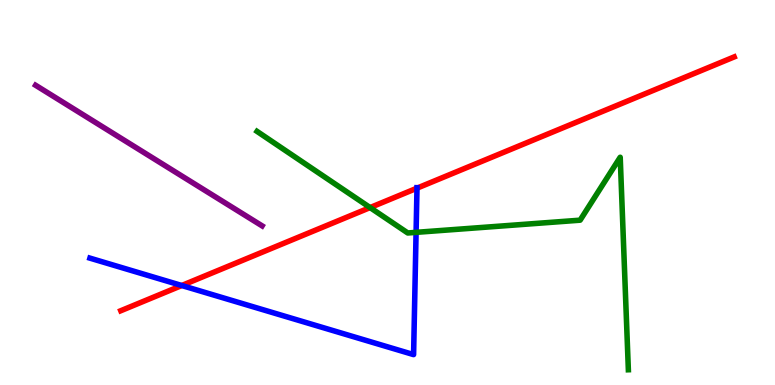[{'lines': ['blue', 'red'], 'intersections': [{'x': 2.35, 'y': 2.58}, {'x': 5.38, 'y': 5.11}]}, {'lines': ['green', 'red'], 'intersections': [{'x': 4.78, 'y': 4.61}]}, {'lines': ['purple', 'red'], 'intersections': []}, {'lines': ['blue', 'green'], 'intersections': [{'x': 5.37, 'y': 3.96}]}, {'lines': ['blue', 'purple'], 'intersections': []}, {'lines': ['green', 'purple'], 'intersections': []}]